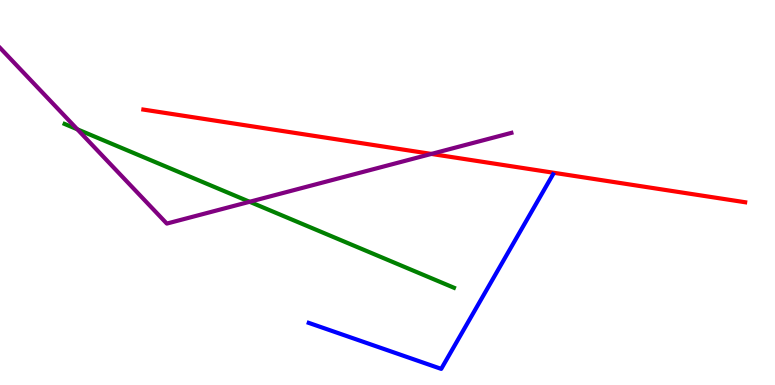[{'lines': ['blue', 'red'], 'intersections': []}, {'lines': ['green', 'red'], 'intersections': []}, {'lines': ['purple', 'red'], 'intersections': [{'x': 5.57, 'y': 6.0}]}, {'lines': ['blue', 'green'], 'intersections': []}, {'lines': ['blue', 'purple'], 'intersections': []}, {'lines': ['green', 'purple'], 'intersections': [{'x': 0.998, 'y': 6.64}, {'x': 3.22, 'y': 4.76}]}]